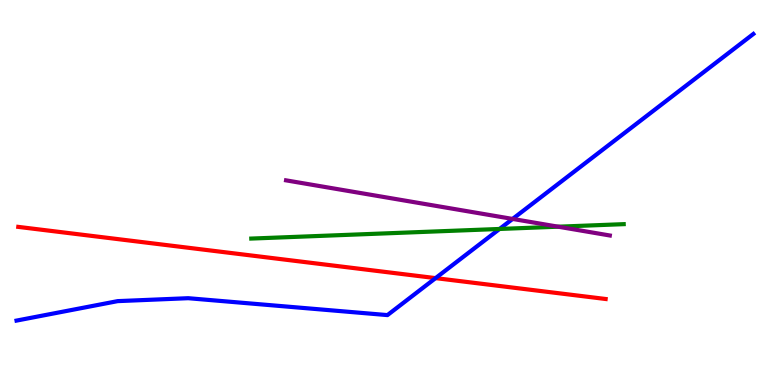[{'lines': ['blue', 'red'], 'intersections': [{'x': 5.62, 'y': 2.78}]}, {'lines': ['green', 'red'], 'intersections': []}, {'lines': ['purple', 'red'], 'intersections': []}, {'lines': ['blue', 'green'], 'intersections': [{'x': 6.45, 'y': 4.05}]}, {'lines': ['blue', 'purple'], 'intersections': [{'x': 6.61, 'y': 4.31}]}, {'lines': ['green', 'purple'], 'intersections': [{'x': 7.2, 'y': 4.11}]}]